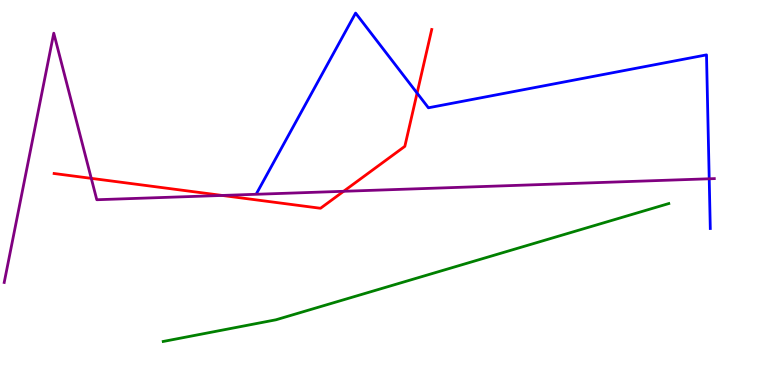[{'lines': ['blue', 'red'], 'intersections': [{'x': 5.38, 'y': 7.58}]}, {'lines': ['green', 'red'], 'intersections': []}, {'lines': ['purple', 'red'], 'intersections': [{'x': 1.18, 'y': 5.37}, {'x': 2.87, 'y': 4.92}, {'x': 4.43, 'y': 5.03}]}, {'lines': ['blue', 'green'], 'intersections': []}, {'lines': ['blue', 'purple'], 'intersections': [{'x': 9.15, 'y': 5.36}]}, {'lines': ['green', 'purple'], 'intersections': []}]